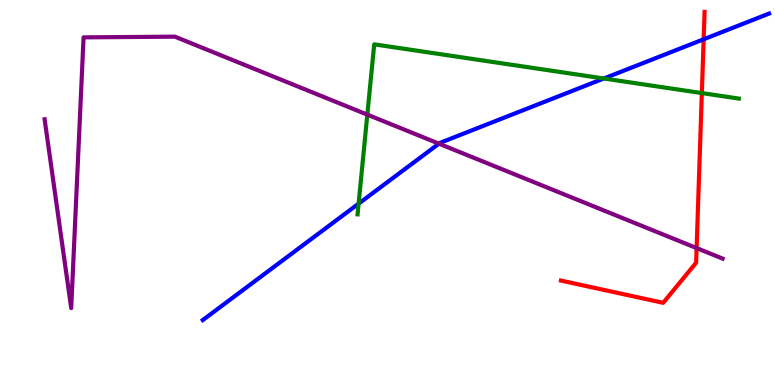[{'lines': ['blue', 'red'], 'intersections': [{'x': 9.08, 'y': 8.98}]}, {'lines': ['green', 'red'], 'intersections': [{'x': 9.06, 'y': 7.58}]}, {'lines': ['purple', 'red'], 'intersections': [{'x': 8.99, 'y': 3.56}]}, {'lines': ['blue', 'green'], 'intersections': [{'x': 4.63, 'y': 4.71}, {'x': 7.79, 'y': 7.96}]}, {'lines': ['blue', 'purple'], 'intersections': [{'x': 5.66, 'y': 6.27}]}, {'lines': ['green', 'purple'], 'intersections': [{'x': 4.74, 'y': 7.02}]}]